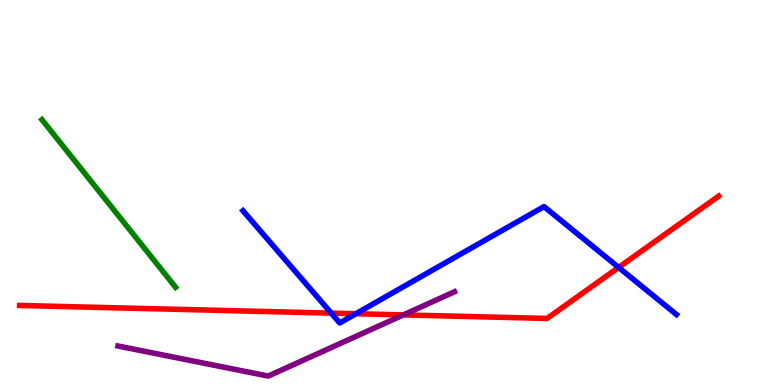[{'lines': ['blue', 'red'], 'intersections': [{'x': 4.27, 'y': 1.87}, {'x': 4.59, 'y': 1.85}, {'x': 7.98, 'y': 3.05}]}, {'lines': ['green', 'red'], 'intersections': []}, {'lines': ['purple', 'red'], 'intersections': [{'x': 5.2, 'y': 1.82}]}, {'lines': ['blue', 'green'], 'intersections': []}, {'lines': ['blue', 'purple'], 'intersections': []}, {'lines': ['green', 'purple'], 'intersections': []}]